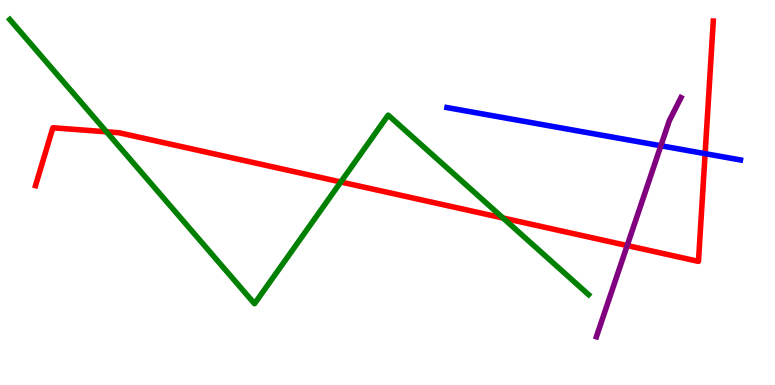[{'lines': ['blue', 'red'], 'intersections': [{'x': 9.1, 'y': 6.01}]}, {'lines': ['green', 'red'], 'intersections': [{'x': 1.37, 'y': 6.58}, {'x': 4.4, 'y': 5.27}, {'x': 6.49, 'y': 4.34}]}, {'lines': ['purple', 'red'], 'intersections': [{'x': 8.09, 'y': 3.62}]}, {'lines': ['blue', 'green'], 'intersections': []}, {'lines': ['blue', 'purple'], 'intersections': [{'x': 8.53, 'y': 6.21}]}, {'lines': ['green', 'purple'], 'intersections': []}]